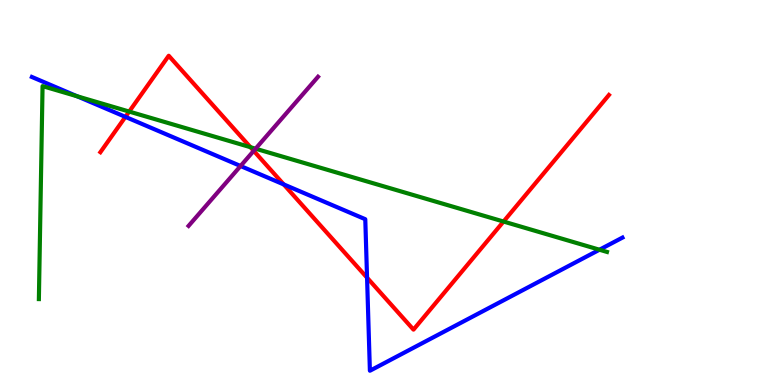[{'lines': ['blue', 'red'], 'intersections': [{'x': 1.62, 'y': 6.96}, {'x': 3.66, 'y': 5.21}, {'x': 4.74, 'y': 2.79}]}, {'lines': ['green', 'red'], 'intersections': [{'x': 1.67, 'y': 7.1}, {'x': 3.23, 'y': 6.18}, {'x': 6.5, 'y': 4.25}]}, {'lines': ['purple', 'red'], 'intersections': [{'x': 3.27, 'y': 6.08}]}, {'lines': ['blue', 'green'], 'intersections': [{'x': 0.995, 'y': 7.5}, {'x': 7.74, 'y': 3.51}]}, {'lines': ['blue', 'purple'], 'intersections': [{'x': 3.1, 'y': 5.69}]}, {'lines': ['green', 'purple'], 'intersections': [{'x': 3.3, 'y': 6.14}]}]